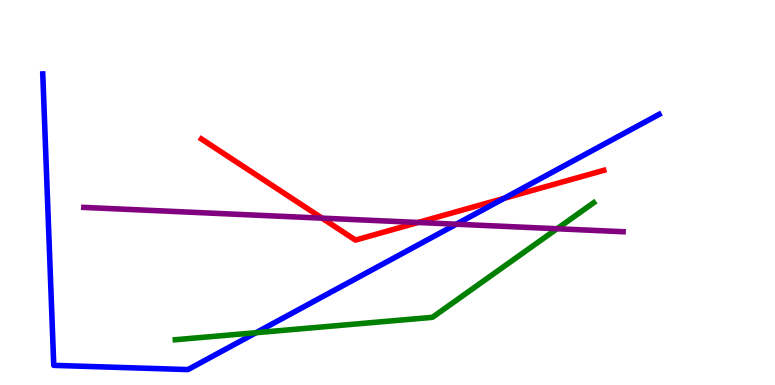[{'lines': ['blue', 'red'], 'intersections': [{'x': 6.5, 'y': 4.85}]}, {'lines': ['green', 'red'], 'intersections': []}, {'lines': ['purple', 'red'], 'intersections': [{'x': 4.16, 'y': 4.33}, {'x': 5.39, 'y': 4.22}]}, {'lines': ['blue', 'green'], 'intersections': [{'x': 3.3, 'y': 1.36}]}, {'lines': ['blue', 'purple'], 'intersections': [{'x': 5.89, 'y': 4.18}]}, {'lines': ['green', 'purple'], 'intersections': [{'x': 7.19, 'y': 4.06}]}]